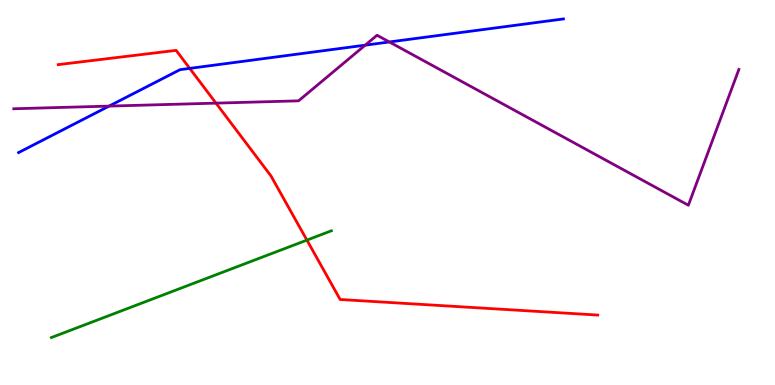[{'lines': ['blue', 'red'], 'intersections': [{'x': 2.45, 'y': 8.22}]}, {'lines': ['green', 'red'], 'intersections': [{'x': 3.96, 'y': 3.76}]}, {'lines': ['purple', 'red'], 'intersections': [{'x': 2.79, 'y': 7.32}]}, {'lines': ['blue', 'green'], 'intersections': []}, {'lines': ['blue', 'purple'], 'intersections': [{'x': 1.41, 'y': 7.24}, {'x': 4.71, 'y': 8.83}, {'x': 5.02, 'y': 8.91}]}, {'lines': ['green', 'purple'], 'intersections': []}]